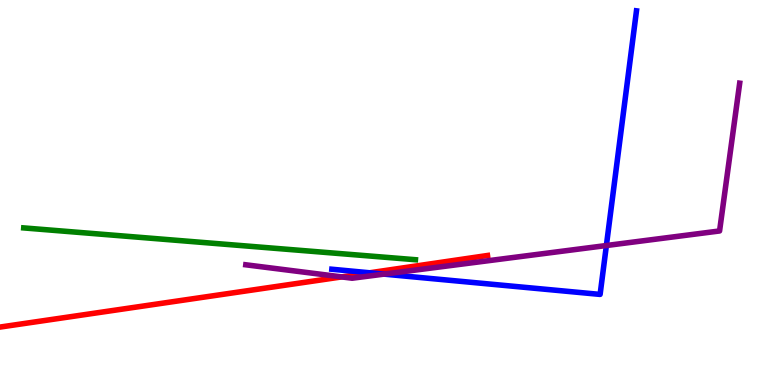[{'lines': ['blue', 'red'], 'intersections': [{'x': 4.77, 'y': 2.91}]}, {'lines': ['green', 'red'], 'intersections': []}, {'lines': ['purple', 'red'], 'intersections': [{'x': 4.41, 'y': 2.81}]}, {'lines': ['blue', 'green'], 'intersections': []}, {'lines': ['blue', 'purple'], 'intersections': [{'x': 4.95, 'y': 2.88}, {'x': 7.82, 'y': 3.62}]}, {'lines': ['green', 'purple'], 'intersections': []}]